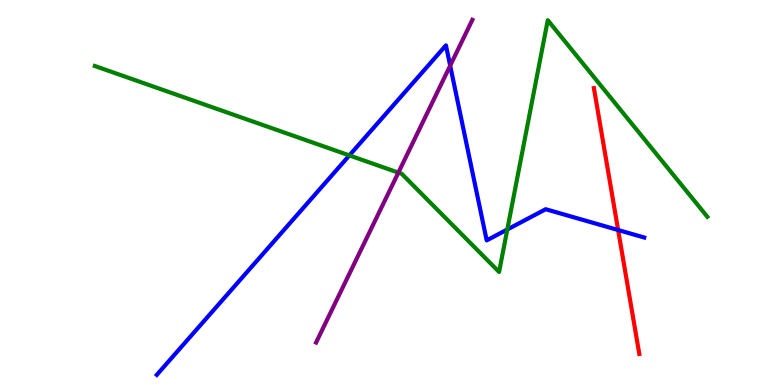[{'lines': ['blue', 'red'], 'intersections': [{'x': 7.98, 'y': 4.03}]}, {'lines': ['green', 'red'], 'intersections': []}, {'lines': ['purple', 'red'], 'intersections': []}, {'lines': ['blue', 'green'], 'intersections': [{'x': 4.51, 'y': 5.96}, {'x': 6.55, 'y': 4.04}]}, {'lines': ['blue', 'purple'], 'intersections': [{'x': 5.81, 'y': 8.29}]}, {'lines': ['green', 'purple'], 'intersections': [{'x': 5.14, 'y': 5.52}]}]